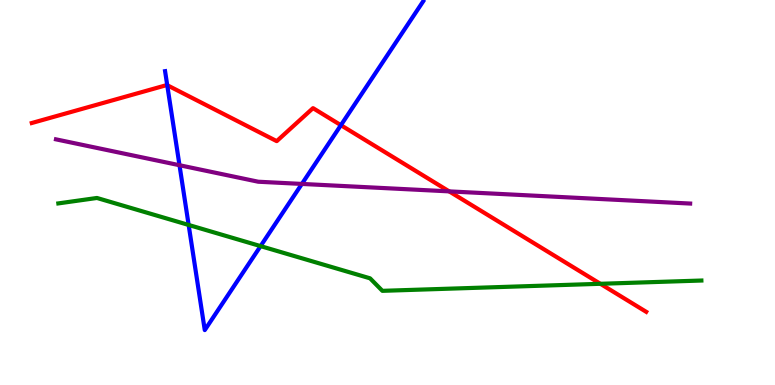[{'lines': ['blue', 'red'], 'intersections': [{'x': 2.16, 'y': 7.79}, {'x': 4.4, 'y': 6.75}]}, {'lines': ['green', 'red'], 'intersections': [{'x': 7.75, 'y': 2.63}]}, {'lines': ['purple', 'red'], 'intersections': [{'x': 5.8, 'y': 5.03}]}, {'lines': ['blue', 'green'], 'intersections': [{'x': 2.43, 'y': 4.16}, {'x': 3.36, 'y': 3.61}]}, {'lines': ['blue', 'purple'], 'intersections': [{'x': 2.32, 'y': 5.71}, {'x': 3.9, 'y': 5.22}]}, {'lines': ['green', 'purple'], 'intersections': []}]